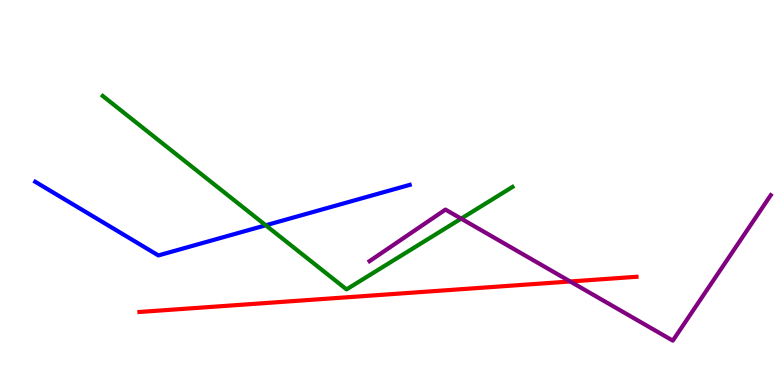[{'lines': ['blue', 'red'], 'intersections': []}, {'lines': ['green', 'red'], 'intersections': []}, {'lines': ['purple', 'red'], 'intersections': [{'x': 7.36, 'y': 2.69}]}, {'lines': ['blue', 'green'], 'intersections': [{'x': 3.43, 'y': 4.15}]}, {'lines': ['blue', 'purple'], 'intersections': []}, {'lines': ['green', 'purple'], 'intersections': [{'x': 5.95, 'y': 4.32}]}]